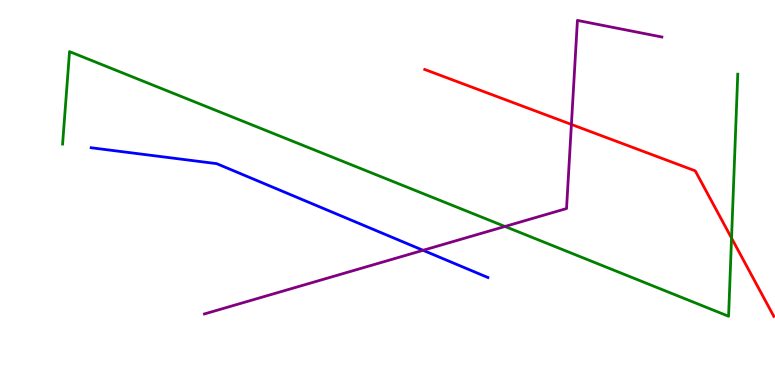[{'lines': ['blue', 'red'], 'intersections': []}, {'lines': ['green', 'red'], 'intersections': [{'x': 9.44, 'y': 3.82}]}, {'lines': ['purple', 'red'], 'intersections': [{'x': 7.37, 'y': 6.77}]}, {'lines': ['blue', 'green'], 'intersections': []}, {'lines': ['blue', 'purple'], 'intersections': [{'x': 5.46, 'y': 3.5}]}, {'lines': ['green', 'purple'], 'intersections': [{'x': 6.52, 'y': 4.12}]}]